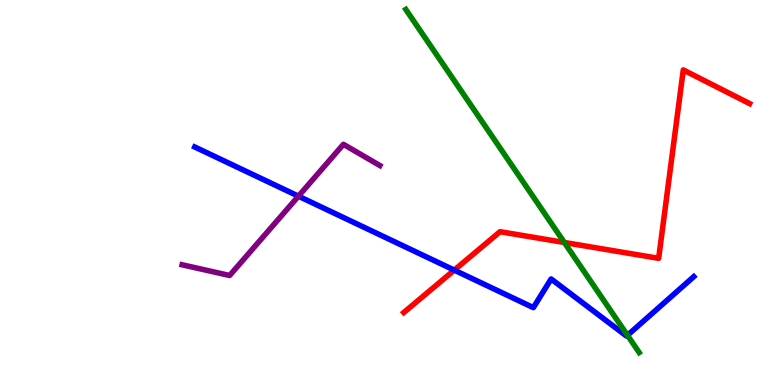[{'lines': ['blue', 'red'], 'intersections': [{'x': 5.86, 'y': 2.98}]}, {'lines': ['green', 'red'], 'intersections': [{'x': 7.28, 'y': 3.7}]}, {'lines': ['purple', 'red'], 'intersections': []}, {'lines': ['blue', 'green'], 'intersections': [{'x': 8.1, 'y': 1.29}]}, {'lines': ['blue', 'purple'], 'intersections': [{'x': 3.85, 'y': 4.9}]}, {'lines': ['green', 'purple'], 'intersections': []}]